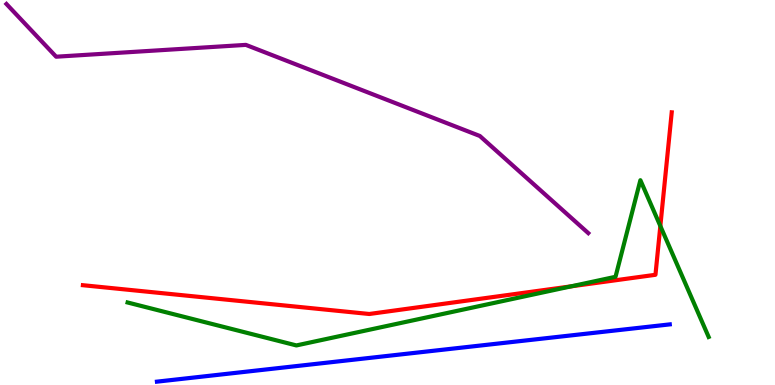[{'lines': ['blue', 'red'], 'intersections': []}, {'lines': ['green', 'red'], 'intersections': [{'x': 7.37, 'y': 2.56}, {'x': 8.52, 'y': 4.13}]}, {'lines': ['purple', 'red'], 'intersections': []}, {'lines': ['blue', 'green'], 'intersections': []}, {'lines': ['blue', 'purple'], 'intersections': []}, {'lines': ['green', 'purple'], 'intersections': []}]